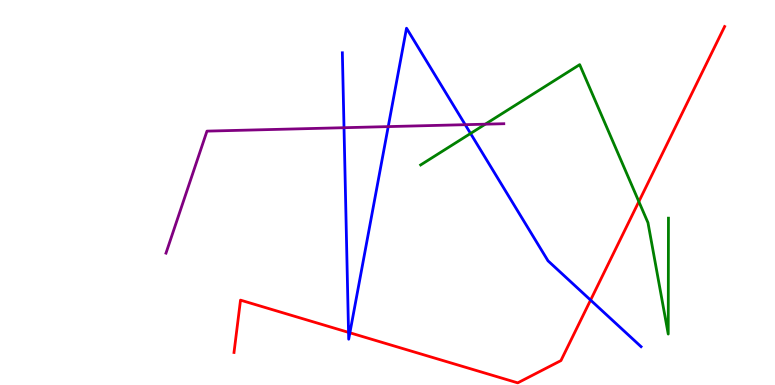[{'lines': ['blue', 'red'], 'intersections': [{'x': 4.5, 'y': 1.37}, {'x': 4.51, 'y': 1.36}, {'x': 7.62, 'y': 2.21}]}, {'lines': ['green', 'red'], 'intersections': [{'x': 8.24, 'y': 4.76}]}, {'lines': ['purple', 'red'], 'intersections': []}, {'lines': ['blue', 'green'], 'intersections': [{'x': 6.07, 'y': 6.53}]}, {'lines': ['blue', 'purple'], 'intersections': [{'x': 4.44, 'y': 6.68}, {'x': 5.01, 'y': 6.71}, {'x': 6.0, 'y': 6.76}]}, {'lines': ['green', 'purple'], 'intersections': [{'x': 6.26, 'y': 6.77}]}]